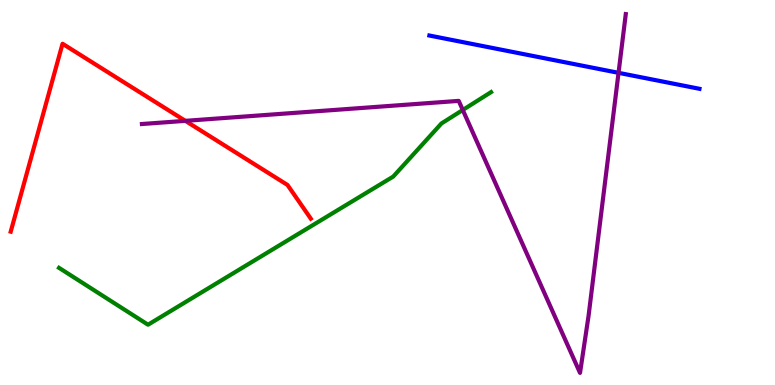[{'lines': ['blue', 'red'], 'intersections': []}, {'lines': ['green', 'red'], 'intersections': []}, {'lines': ['purple', 'red'], 'intersections': [{'x': 2.39, 'y': 6.86}]}, {'lines': ['blue', 'green'], 'intersections': []}, {'lines': ['blue', 'purple'], 'intersections': [{'x': 7.98, 'y': 8.11}]}, {'lines': ['green', 'purple'], 'intersections': [{'x': 5.97, 'y': 7.14}]}]